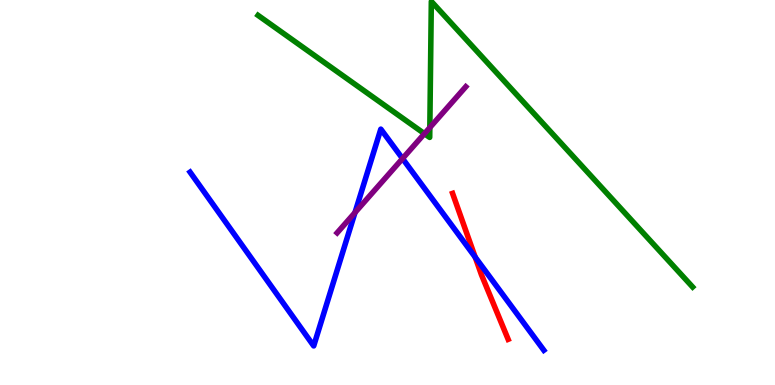[{'lines': ['blue', 'red'], 'intersections': [{'x': 6.13, 'y': 3.32}]}, {'lines': ['green', 'red'], 'intersections': []}, {'lines': ['purple', 'red'], 'intersections': []}, {'lines': ['blue', 'green'], 'intersections': []}, {'lines': ['blue', 'purple'], 'intersections': [{'x': 4.58, 'y': 4.48}, {'x': 5.19, 'y': 5.88}]}, {'lines': ['green', 'purple'], 'intersections': [{'x': 5.48, 'y': 6.53}, {'x': 5.55, 'y': 6.69}]}]